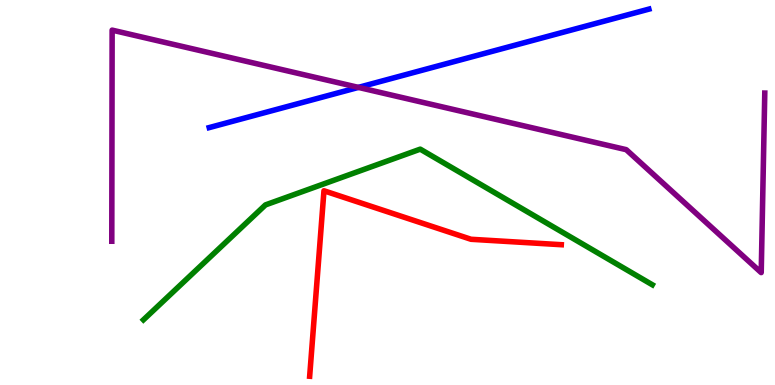[{'lines': ['blue', 'red'], 'intersections': []}, {'lines': ['green', 'red'], 'intersections': []}, {'lines': ['purple', 'red'], 'intersections': []}, {'lines': ['blue', 'green'], 'intersections': []}, {'lines': ['blue', 'purple'], 'intersections': [{'x': 4.62, 'y': 7.73}]}, {'lines': ['green', 'purple'], 'intersections': []}]